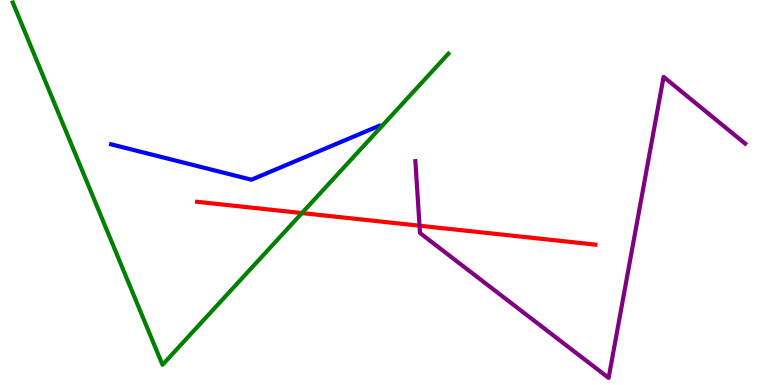[{'lines': ['blue', 'red'], 'intersections': []}, {'lines': ['green', 'red'], 'intersections': [{'x': 3.9, 'y': 4.47}]}, {'lines': ['purple', 'red'], 'intersections': [{'x': 5.41, 'y': 4.14}]}, {'lines': ['blue', 'green'], 'intersections': []}, {'lines': ['blue', 'purple'], 'intersections': []}, {'lines': ['green', 'purple'], 'intersections': []}]